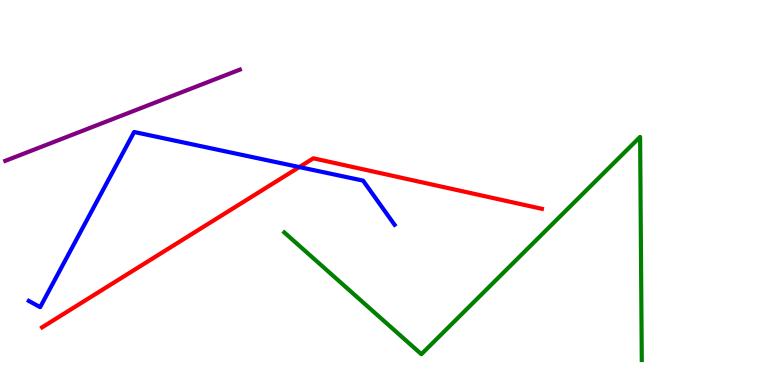[{'lines': ['blue', 'red'], 'intersections': [{'x': 3.86, 'y': 5.66}]}, {'lines': ['green', 'red'], 'intersections': []}, {'lines': ['purple', 'red'], 'intersections': []}, {'lines': ['blue', 'green'], 'intersections': []}, {'lines': ['blue', 'purple'], 'intersections': []}, {'lines': ['green', 'purple'], 'intersections': []}]